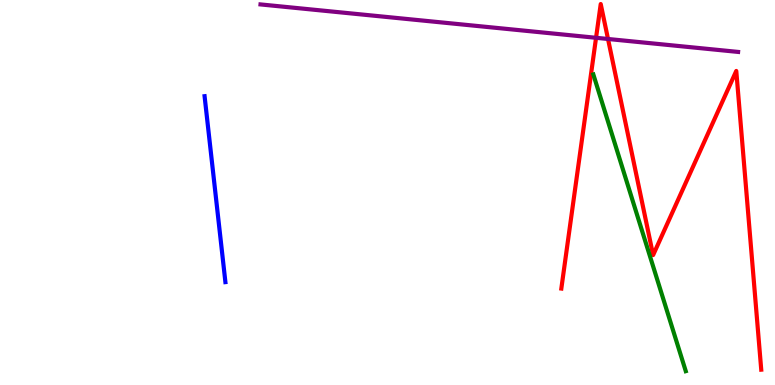[{'lines': ['blue', 'red'], 'intersections': []}, {'lines': ['green', 'red'], 'intersections': []}, {'lines': ['purple', 'red'], 'intersections': [{'x': 7.69, 'y': 9.02}, {'x': 7.85, 'y': 8.99}]}, {'lines': ['blue', 'green'], 'intersections': []}, {'lines': ['blue', 'purple'], 'intersections': []}, {'lines': ['green', 'purple'], 'intersections': []}]